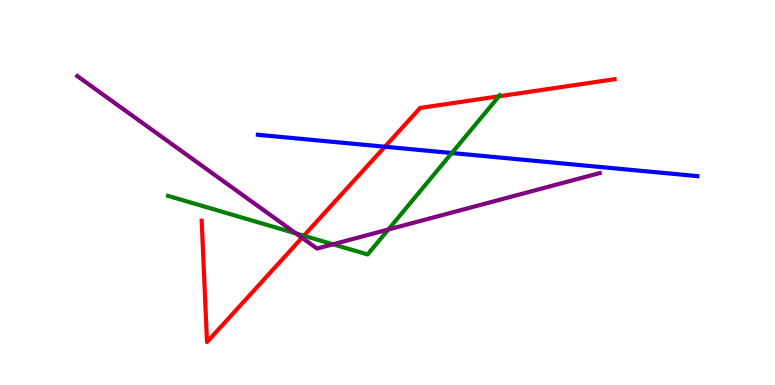[{'lines': ['blue', 'red'], 'intersections': [{'x': 4.97, 'y': 6.19}]}, {'lines': ['green', 'red'], 'intersections': [{'x': 3.92, 'y': 3.88}, {'x': 6.44, 'y': 7.5}]}, {'lines': ['purple', 'red'], 'intersections': [{'x': 3.9, 'y': 3.82}]}, {'lines': ['blue', 'green'], 'intersections': [{'x': 5.83, 'y': 6.03}]}, {'lines': ['blue', 'purple'], 'intersections': []}, {'lines': ['green', 'purple'], 'intersections': [{'x': 3.82, 'y': 3.94}, {'x': 4.3, 'y': 3.65}, {'x': 5.01, 'y': 4.04}]}]